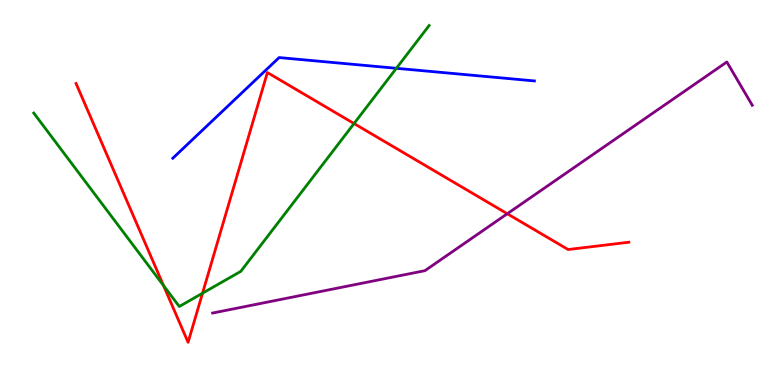[{'lines': ['blue', 'red'], 'intersections': []}, {'lines': ['green', 'red'], 'intersections': [{'x': 2.11, 'y': 2.58}, {'x': 2.61, 'y': 2.38}, {'x': 4.57, 'y': 6.79}]}, {'lines': ['purple', 'red'], 'intersections': [{'x': 6.55, 'y': 4.45}]}, {'lines': ['blue', 'green'], 'intersections': [{'x': 5.11, 'y': 8.23}]}, {'lines': ['blue', 'purple'], 'intersections': []}, {'lines': ['green', 'purple'], 'intersections': []}]